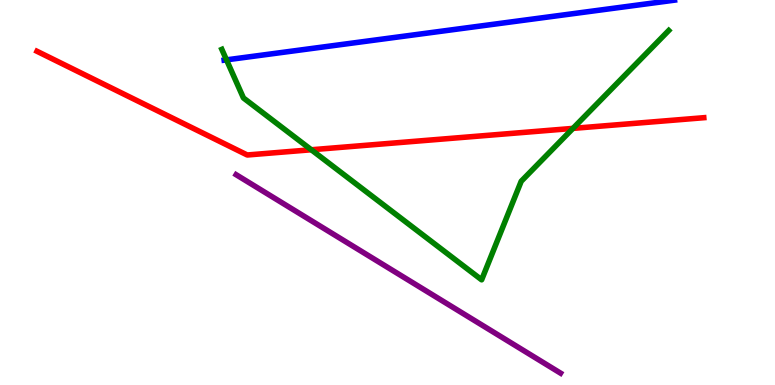[{'lines': ['blue', 'red'], 'intersections': []}, {'lines': ['green', 'red'], 'intersections': [{'x': 4.02, 'y': 6.11}, {'x': 7.39, 'y': 6.67}]}, {'lines': ['purple', 'red'], 'intersections': []}, {'lines': ['blue', 'green'], 'intersections': [{'x': 2.92, 'y': 8.45}]}, {'lines': ['blue', 'purple'], 'intersections': []}, {'lines': ['green', 'purple'], 'intersections': []}]